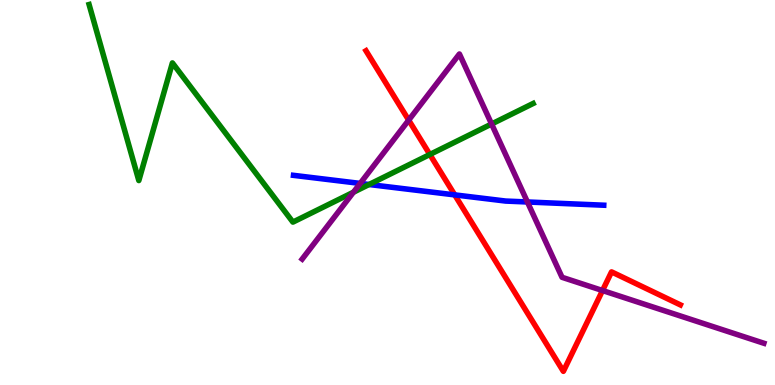[{'lines': ['blue', 'red'], 'intersections': [{'x': 5.87, 'y': 4.94}]}, {'lines': ['green', 'red'], 'intersections': [{'x': 5.55, 'y': 5.99}]}, {'lines': ['purple', 'red'], 'intersections': [{'x': 5.27, 'y': 6.88}, {'x': 7.77, 'y': 2.45}]}, {'lines': ['blue', 'green'], 'intersections': [{'x': 4.76, 'y': 5.21}]}, {'lines': ['blue', 'purple'], 'intersections': [{'x': 4.65, 'y': 5.24}, {'x': 6.81, 'y': 4.75}]}, {'lines': ['green', 'purple'], 'intersections': [{'x': 4.56, 'y': 5.01}, {'x': 6.34, 'y': 6.78}]}]